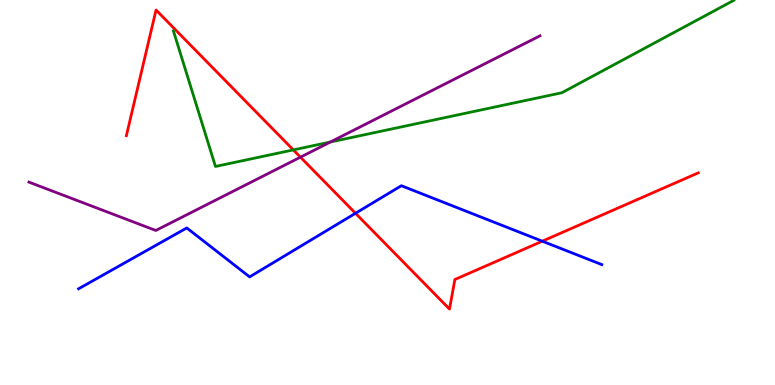[{'lines': ['blue', 'red'], 'intersections': [{'x': 4.59, 'y': 4.46}, {'x': 7.0, 'y': 3.74}]}, {'lines': ['green', 'red'], 'intersections': [{'x': 3.78, 'y': 6.11}]}, {'lines': ['purple', 'red'], 'intersections': [{'x': 3.88, 'y': 5.92}]}, {'lines': ['blue', 'green'], 'intersections': []}, {'lines': ['blue', 'purple'], 'intersections': []}, {'lines': ['green', 'purple'], 'intersections': [{'x': 4.26, 'y': 6.31}]}]